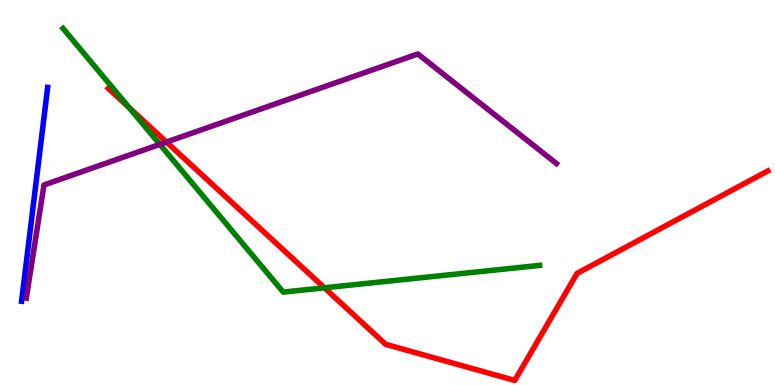[{'lines': ['blue', 'red'], 'intersections': []}, {'lines': ['green', 'red'], 'intersections': [{'x': 1.67, 'y': 7.2}, {'x': 4.19, 'y': 2.52}]}, {'lines': ['purple', 'red'], 'intersections': [{'x': 2.15, 'y': 6.31}]}, {'lines': ['blue', 'green'], 'intersections': []}, {'lines': ['blue', 'purple'], 'intersections': []}, {'lines': ['green', 'purple'], 'intersections': [{'x': 2.06, 'y': 6.25}]}]